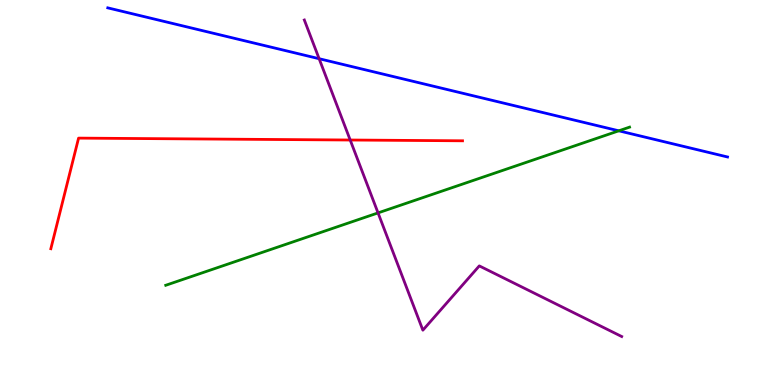[{'lines': ['blue', 'red'], 'intersections': []}, {'lines': ['green', 'red'], 'intersections': []}, {'lines': ['purple', 'red'], 'intersections': [{'x': 4.52, 'y': 6.36}]}, {'lines': ['blue', 'green'], 'intersections': [{'x': 7.98, 'y': 6.6}]}, {'lines': ['blue', 'purple'], 'intersections': [{'x': 4.12, 'y': 8.48}]}, {'lines': ['green', 'purple'], 'intersections': [{'x': 4.88, 'y': 4.47}]}]